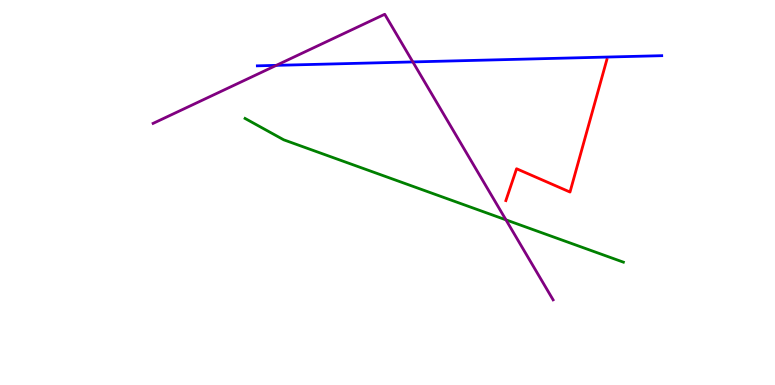[{'lines': ['blue', 'red'], 'intersections': []}, {'lines': ['green', 'red'], 'intersections': []}, {'lines': ['purple', 'red'], 'intersections': []}, {'lines': ['blue', 'green'], 'intersections': []}, {'lines': ['blue', 'purple'], 'intersections': [{'x': 3.57, 'y': 8.3}, {'x': 5.33, 'y': 8.39}]}, {'lines': ['green', 'purple'], 'intersections': [{'x': 6.53, 'y': 4.29}]}]